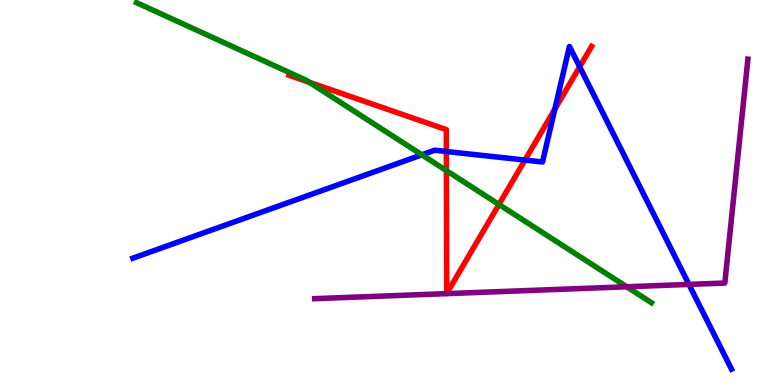[{'lines': ['blue', 'red'], 'intersections': [{'x': 5.76, 'y': 6.07}, {'x': 6.77, 'y': 5.84}, {'x': 7.16, 'y': 7.16}, {'x': 7.48, 'y': 8.26}]}, {'lines': ['green', 'red'], 'intersections': [{'x': 3.99, 'y': 7.86}, {'x': 5.76, 'y': 5.57}, {'x': 6.44, 'y': 4.69}]}, {'lines': ['purple', 'red'], 'intersections': []}, {'lines': ['blue', 'green'], 'intersections': [{'x': 5.44, 'y': 5.98}]}, {'lines': ['blue', 'purple'], 'intersections': [{'x': 8.89, 'y': 2.61}]}, {'lines': ['green', 'purple'], 'intersections': [{'x': 8.09, 'y': 2.55}]}]